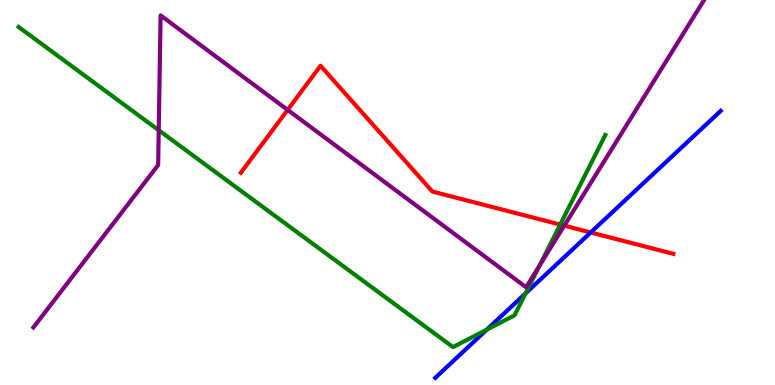[{'lines': ['blue', 'red'], 'intersections': [{'x': 7.62, 'y': 3.96}]}, {'lines': ['green', 'red'], 'intersections': [{'x': 7.23, 'y': 4.17}]}, {'lines': ['purple', 'red'], 'intersections': [{'x': 3.71, 'y': 7.15}, {'x': 7.28, 'y': 4.14}]}, {'lines': ['blue', 'green'], 'intersections': [{'x': 6.28, 'y': 1.44}, {'x': 6.78, 'y': 2.38}]}, {'lines': ['blue', 'purple'], 'intersections': []}, {'lines': ['green', 'purple'], 'intersections': [{'x': 2.05, 'y': 6.62}, {'x': 6.96, 'y': 3.11}]}]